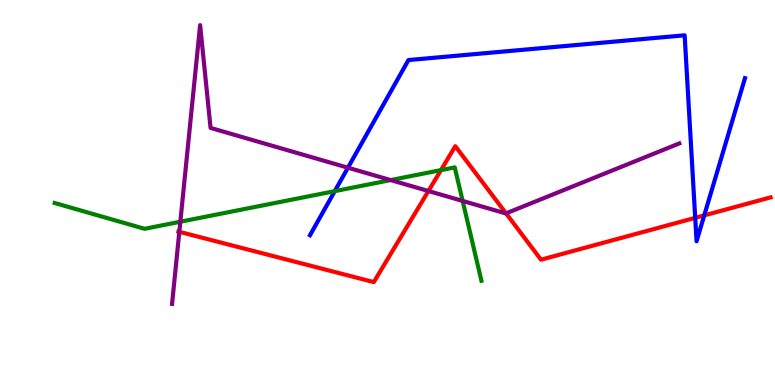[{'lines': ['blue', 'red'], 'intersections': [{'x': 8.97, 'y': 4.34}, {'x': 9.09, 'y': 4.41}]}, {'lines': ['green', 'red'], 'intersections': [{'x': 5.69, 'y': 5.58}]}, {'lines': ['purple', 'red'], 'intersections': [{'x': 2.31, 'y': 3.98}, {'x': 5.53, 'y': 5.04}, {'x': 6.53, 'y': 4.46}]}, {'lines': ['blue', 'green'], 'intersections': [{'x': 4.32, 'y': 5.04}]}, {'lines': ['blue', 'purple'], 'intersections': [{'x': 4.49, 'y': 5.64}]}, {'lines': ['green', 'purple'], 'intersections': [{'x': 2.33, 'y': 4.24}, {'x': 5.04, 'y': 5.32}, {'x': 5.97, 'y': 4.78}]}]